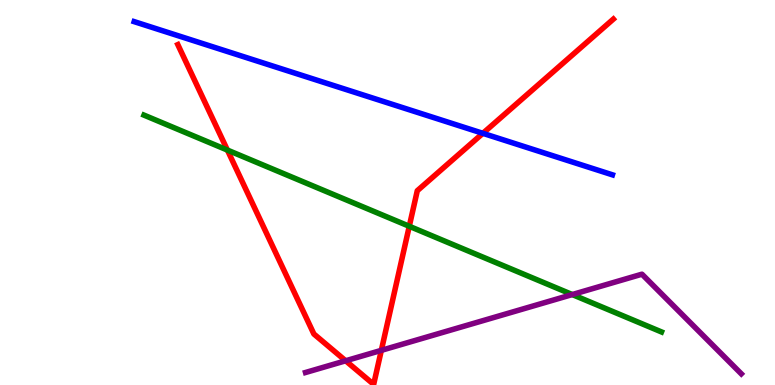[{'lines': ['blue', 'red'], 'intersections': [{'x': 6.23, 'y': 6.54}]}, {'lines': ['green', 'red'], 'intersections': [{'x': 2.93, 'y': 6.1}, {'x': 5.28, 'y': 4.12}]}, {'lines': ['purple', 'red'], 'intersections': [{'x': 4.46, 'y': 0.629}, {'x': 4.92, 'y': 0.9}]}, {'lines': ['blue', 'green'], 'intersections': []}, {'lines': ['blue', 'purple'], 'intersections': []}, {'lines': ['green', 'purple'], 'intersections': [{'x': 7.38, 'y': 2.35}]}]